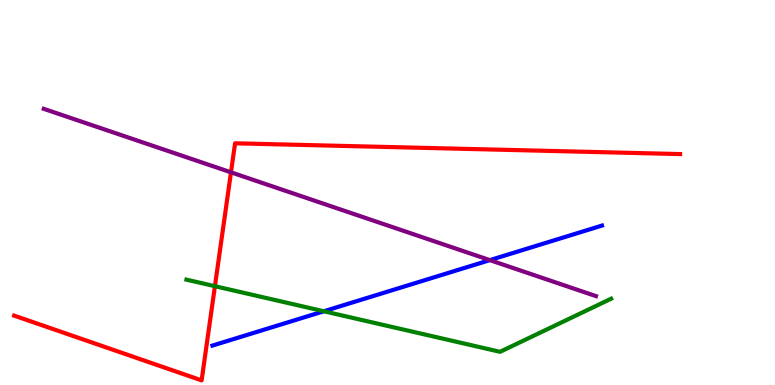[{'lines': ['blue', 'red'], 'intersections': []}, {'lines': ['green', 'red'], 'intersections': [{'x': 2.77, 'y': 2.57}]}, {'lines': ['purple', 'red'], 'intersections': [{'x': 2.98, 'y': 5.52}]}, {'lines': ['blue', 'green'], 'intersections': [{'x': 4.18, 'y': 1.92}]}, {'lines': ['blue', 'purple'], 'intersections': [{'x': 6.32, 'y': 3.24}]}, {'lines': ['green', 'purple'], 'intersections': []}]